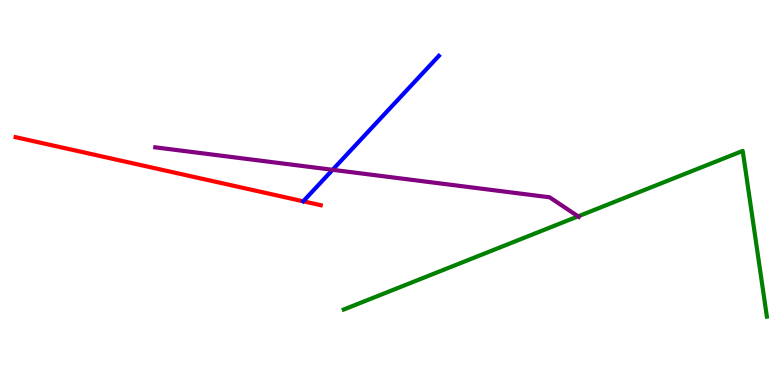[{'lines': ['blue', 'red'], 'intersections': []}, {'lines': ['green', 'red'], 'intersections': []}, {'lines': ['purple', 'red'], 'intersections': []}, {'lines': ['blue', 'green'], 'intersections': []}, {'lines': ['blue', 'purple'], 'intersections': [{'x': 4.29, 'y': 5.59}]}, {'lines': ['green', 'purple'], 'intersections': [{'x': 7.46, 'y': 4.38}]}]